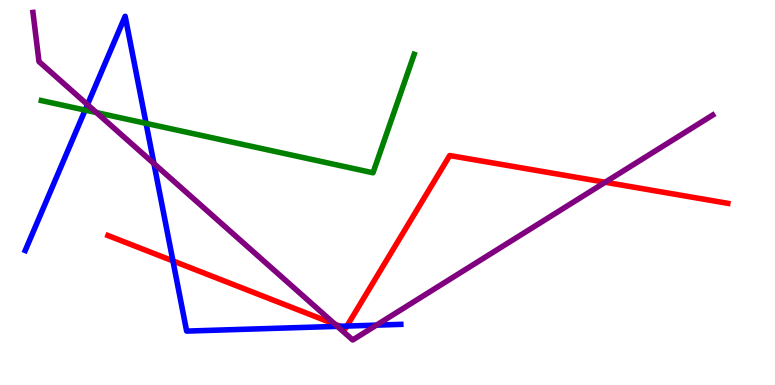[{'lines': ['blue', 'red'], 'intersections': [{'x': 2.23, 'y': 3.22}, {'x': 4.39, 'y': 1.53}, {'x': 4.48, 'y': 1.53}]}, {'lines': ['green', 'red'], 'intersections': []}, {'lines': ['purple', 'red'], 'intersections': [{'x': 4.32, 'y': 1.58}, {'x': 7.81, 'y': 5.27}]}, {'lines': ['blue', 'green'], 'intersections': [{'x': 1.1, 'y': 7.14}, {'x': 1.88, 'y': 6.8}]}, {'lines': ['blue', 'purple'], 'intersections': [{'x': 1.13, 'y': 7.28}, {'x': 1.99, 'y': 5.75}, {'x': 4.35, 'y': 1.52}, {'x': 4.86, 'y': 1.56}]}, {'lines': ['green', 'purple'], 'intersections': [{'x': 1.24, 'y': 7.08}]}]